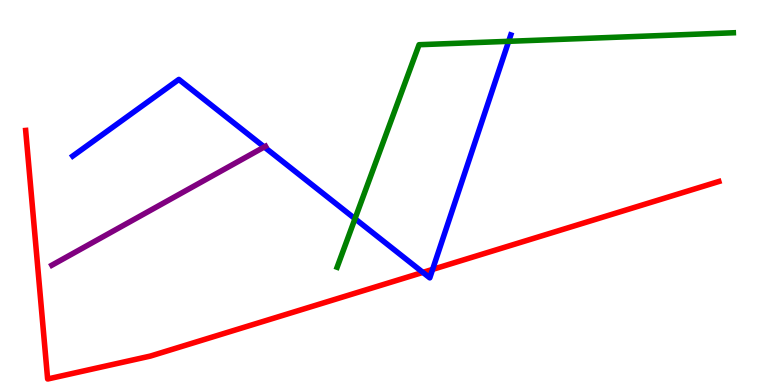[{'lines': ['blue', 'red'], 'intersections': [{'x': 5.46, 'y': 2.92}, {'x': 5.58, 'y': 3.0}]}, {'lines': ['green', 'red'], 'intersections': []}, {'lines': ['purple', 'red'], 'intersections': []}, {'lines': ['blue', 'green'], 'intersections': [{'x': 4.58, 'y': 4.32}, {'x': 6.56, 'y': 8.93}]}, {'lines': ['blue', 'purple'], 'intersections': [{'x': 3.41, 'y': 6.18}]}, {'lines': ['green', 'purple'], 'intersections': []}]